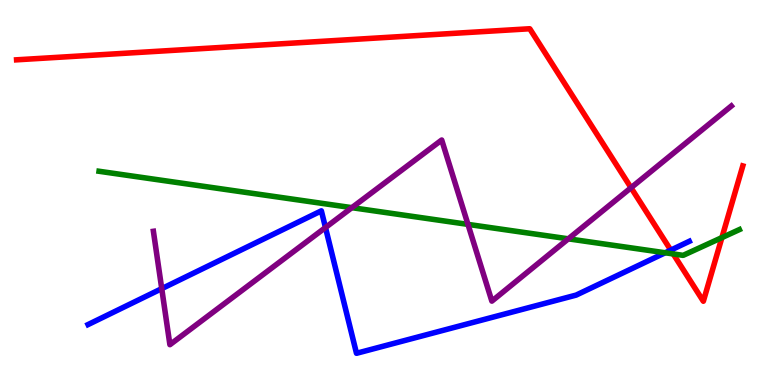[{'lines': ['blue', 'red'], 'intersections': [{'x': 8.66, 'y': 3.5}]}, {'lines': ['green', 'red'], 'intersections': [{'x': 8.69, 'y': 3.4}, {'x': 9.31, 'y': 3.83}]}, {'lines': ['purple', 'red'], 'intersections': [{'x': 8.14, 'y': 5.12}]}, {'lines': ['blue', 'green'], 'intersections': [{'x': 8.58, 'y': 3.43}]}, {'lines': ['blue', 'purple'], 'intersections': [{'x': 2.09, 'y': 2.5}, {'x': 4.2, 'y': 4.09}]}, {'lines': ['green', 'purple'], 'intersections': [{'x': 4.54, 'y': 4.61}, {'x': 6.04, 'y': 4.17}, {'x': 7.33, 'y': 3.8}]}]